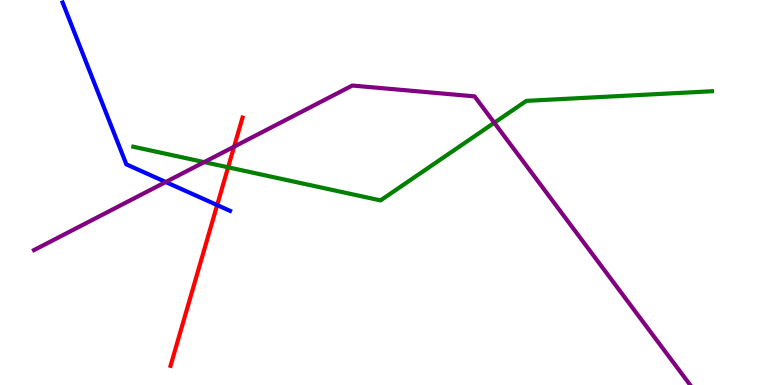[{'lines': ['blue', 'red'], 'intersections': [{'x': 2.8, 'y': 4.67}]}, {'lines': ['green', 'red'], 'intersections': [{'x': 2.94, 'y': 5.65}]}, {'lines': ['purple', 'red'], 'intersections': [{'x': 3.02, 'y': 6.19}]}, {'lines': ['blue', 'green'], 'intersections': []}, {'lines': ['blue', 'purple'], 'intersections': [{'x': 2.14, 'y': 5.27}]}, {'lines': ['green', 'purple'], 'intersections': [{'x': 2.63, 'y': 5.79}, {'x': 6.38, 'y': 6.81}]}]